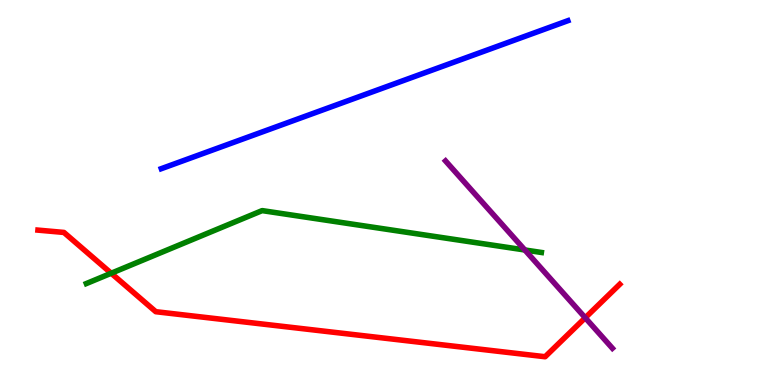[{'lines': ['blue', 'red'], 'intersections': []}, {'lines': ['green', 'red'], 'intersections': [{'x': 1.43, 'y': 2.9}]}, {'lines': ['purple', 'red'], 'intersections': [{'x': 7.55, 'y': 1.75}]}, {'lines': ['blue', 'green'], 'intersections': []}, {'lines': ['blue', 'purple'], 'intersections': []}, {'lines': ['green', 'purple'], 'intersections': [{'x': 6.77, 'y': 3.51}]}]